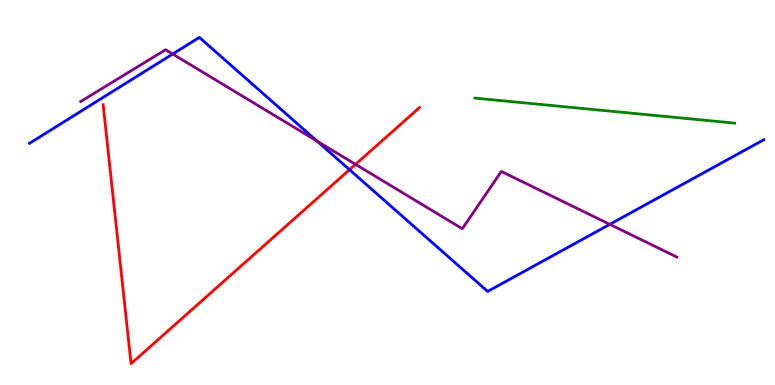[{'lines': ['blue', 'red'], 'intersections': [{'x': 4.51, 'y': 5.59}]}, {'lines': ['green', 'red'], 'intersections': []}, {'lines': ['purple', 'red'], 'intersections': [{'x': 4.59, 'y': 5.73}]}, {'lines': ['blue', 'green'], 'intersections': []}, {'lines': ['blue', 'purple'], 'intersections': [{'x': 2.23, 'y': 8.6}, {'x': 4.09, 'y': 6.33}, {'x': 7.87, 'y': 4.17}]}, {'lines': ['green', 'purple'], 'intersections': []}]